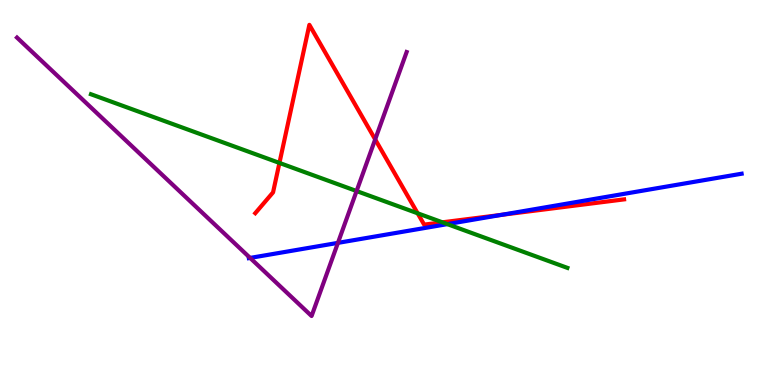[{'lines': ['blue', 'red'], 'intersections': [{'x': 6.47, 'y': 4.42}]}, {'lines': ['green', 'red'], 'intersections': [{'x': 3.61, 'y': 5.77}, {'x': 5.39, 'y': 4.46}, {'x': 5.71, 'y': 4.23}]}, {'lines': ['purple', 'red'], 'intersections': [{'x': 4.84, 'y': 6.38}]}, {'lines': ['blue', 'green'], 'intersections': [{'x': 5.77, 'y': 4.18}]}, {'lines': ['blue', 'purple'], 'intersections': [{'x': 3.23, 'y': 3.3}, {'x': 4.36, 'y': 3.69}]}, {'lines': ['green', 'purple'], 'intersections': [{'x': 4.6, 'y': 5.04}]}]